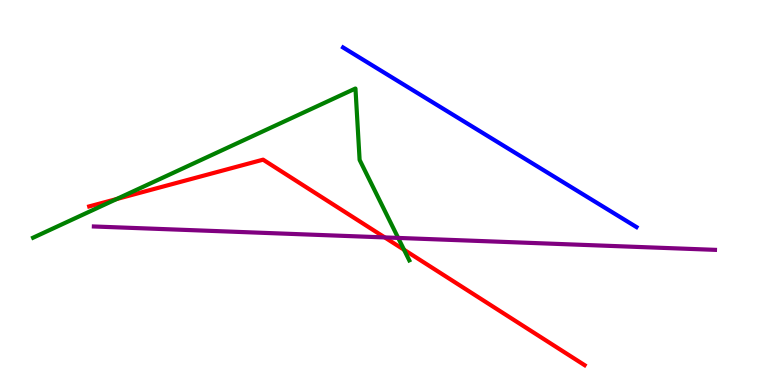[{'lines': ['blue', 'red'], 'intersections': []}, {'lines': ['green', 'red'], 'intersections': [{'x': 1.5, 'y': 4.83}, {'x': 5.21, 'y': 3.51}]}, {'lines': ['purple', 'red'], 'intersections': [{'x': 4.96, 'y': 3.83}]}, {'lines': ['blue', 'green'], 'intersections': []}, {'lines': ['blue', 'purple'], 'intersections': []}, {'lines': ['green', 'purple'], 'intersections': [{'x': 5.14, 'y': 3.82}]}]